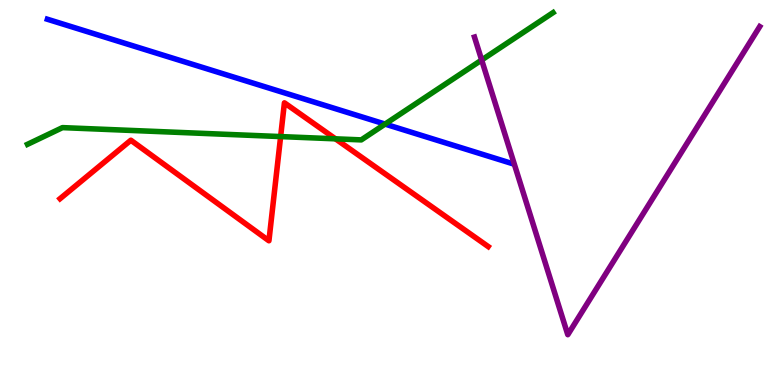[{'lines': ['blue', 'red'], 'intersections': []}, {'lines': ['green', 'red'], 'intersections': [{'x': 3.62, 'y': 6.45}, {'x': 4.33, 'y': 6.39}]}, {'lines': ['purple', 'red'], 'intersections': []}, {'lines': ['blue', 'green'], 'intersections': [{'x': 4.97, 'y': 6.78}]}, {'lines': ['blue', 'purple'], 'intersections': []}, {'lines': ['green', 'purple'], 'intersections': [{'x': 6.22, 'y': 8.44}]}]